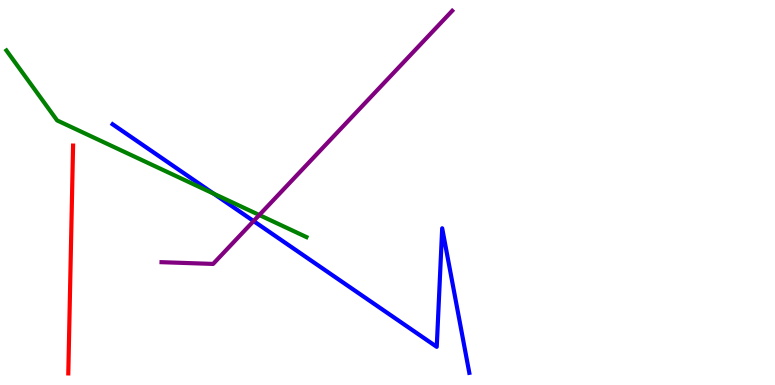[{'lines': ['blue', 'red'], 'intersections': []}, {'lines': ['green', 'red'], 'intersections': []}, {'lines': ['purple', 'red'], 'intersections': []}, {'lines': ['blue', 'green'], 'intersections': [{'x': 2.76, 'y': 4.97}]}, {'lines': ['blue', 'purple'], 'intersections': [{'x': 3.27, 'y': 4.26}]}, {'lines': ['green', 'purple'], 'intersections': [{'x': 3.35, 'y': 4.42}]}]